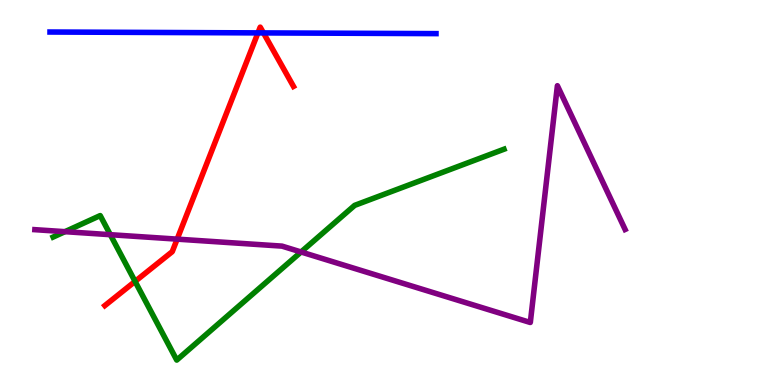[{'lines': ['blue', 'red'], 'intersections': [{'x': 3.33, 'y': 9.15}, {'x': 3.4, 'y': 9.15}]}, {'lines': ['green', 'red'], 'intersections': [{'x': 1.74, 'y': 2.69}]}, {'lines': ['purple', 'red'], 'intersections': [{'x': 2.29, 'y': 3.79}]}, {'lines': ['blue', 'green'], 'intersections': []}, {'lines': ['blue', 'purple'], 'intersections': []}, {'lines': ['green', 'purple'], 'intersections': [{'x': 0.838, 'y': 3.98}, {'x': 1.42, 'y': 3.9}, {'x': 3.88, 'y': 3.46}]}]